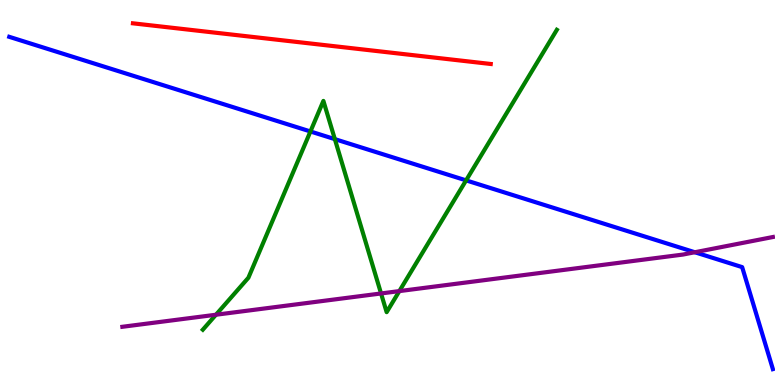[{'lines': ['blue', 'red'], 'intersections': []}, {'lines': ['green', 'red'], 'intersections': []}, {'lines': ['purple', 'red'], 'intersections': []}, {'lines': ['blue', 'green'], 'intersections': [{'x': 4.01, 'y': 6.59}, {'x': 4.32, 'y': 6.39}, {'x': 6.01, 'y': 5.31}]}, {'lines': ['blue', 'purple'], 'intersections': [{'x': 8.97, 'y': 3.45}]}, {'lines': ['green', 'purple'], 'intersections': [{'x': 2.79, 'y': 1.83}, {'x': 4.92, 'y': 2.38}, {'x': 5.15, 'y': 2.44}]}]